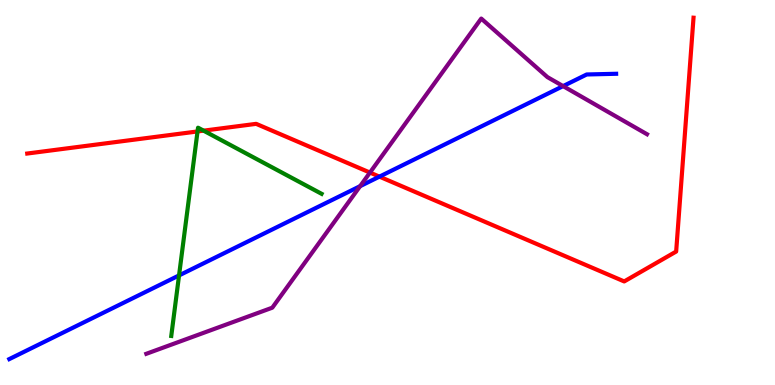[{'lines': ['blue', 'red'], 'intersections': [{'x': 4.9, 'y': 5.41}]}, {'lines': ['green', 'red'], 'intersections': [{'x': 2.55, 'y': 6.59}, {'x': 2.63, 'y': 6.61}]}, {'lines': ['purple', 'red'], 'intersections': [{'x': 4.77, 'y': 5.52}]}, {'lines': ['blue', 'green'], 'intersections': [{'x': 2.31, 'y': 2.85}]}, {'lines': ['blue', 'purple'], 'intersections': [{'x': 4.65, 'y': 5.16}, {'x': 7.27, 'y': 7.76}]}, {'lines': ['green', 'purple'], 'intersections': []}]